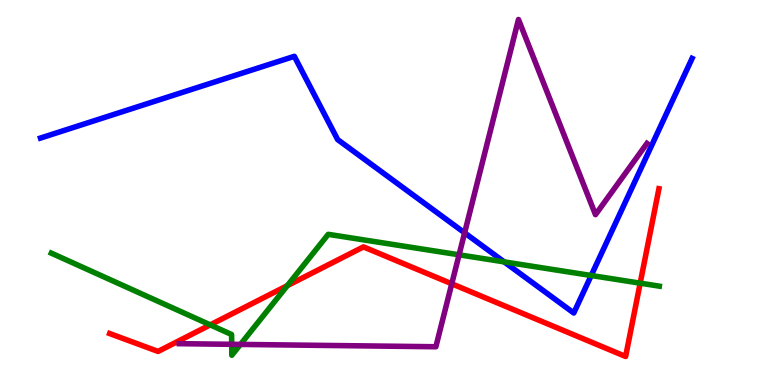[{'lines': ['blue', 'red'], 'intersections': []}, {'lines': ['green', 'red'], 'intersections': [{'x': 2.71, 'y': 1.56}, {'x': 3.71, 'y': 2.58}, {'x': 8.26, 'y': 2.65}]}, {'lines': ['purple', 'red'], 'intersections': [{'x': 5.83, 'y': 2.63}]}, {'lines': ['blue', 'green'], 'intersections': [{'x': 6.51, 'y': 3.2}, {'x': 7.63, 'y': 2.84}]}, {'lines': ['blue', 'purple'], 'intersections': [{'x': 6.0, 'y': 3.95}]}, {'lines': ['green', 'purple'], 'intersections': [{'x': 2.99, 'y': 1.06}, {'x': 3.1, 'y': 1.05}, {'x': 5.92, 'y': 3.38}]}]